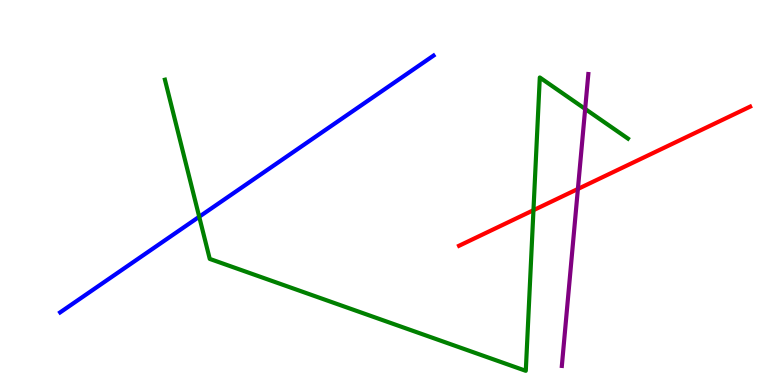[{'lines': ['blue', 'red'], 'intersections': []}, {'lines': ['green', 'red'], 'intersections': [{'x': 6.88, 'y': 4.54}]}, {'lines': ['purple', 'red'], 'intersections': [{'x': 7.46, 'y': 5.09}]}, {'lines': ['blue', 'green'], 'intersections': [{'x': 2.57, 'y': 4.37}]}, {'lines': ['blue', 'purple'], 'intersections': []}, {'lines': ['green', 'purple'], 'intersections': [{'x': 7.55, 'y': 7.17}]}]